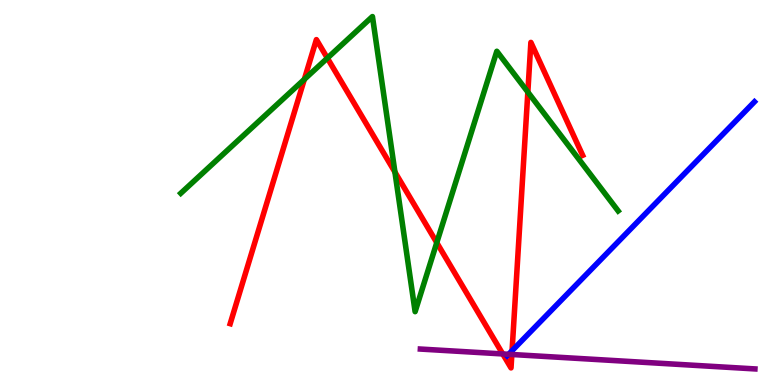[{'lines': ['blue', 'red'], 'intersections': [{'x': 6.61, 'y': 0.891}]}, {'lines': ['green', 'red'], 'intersections': [{'x': 3.93, 'y': 7.94}, {'x': 4.22, 'y': 8.49}, {'x': 5.1, 'y': 5.53}, {'x': 5.64, 'y': 3.7}, {'x': 6.81, 'y': 7.61}]}, {'lines': ['purple', 'red'], 'intersections': [{'x': 6.49, 'y': 0.807}, {'x': 6.6, 'y': 0.793}]}, {'lines': ['blue', 'green'], 'intersections': []}, {'lines': ['blue', 'purple'], 'intersections': [{'x': 6.56, 'y': 0.798}]}, {'lines': ['green', 'purple'], 'intersections': []}]